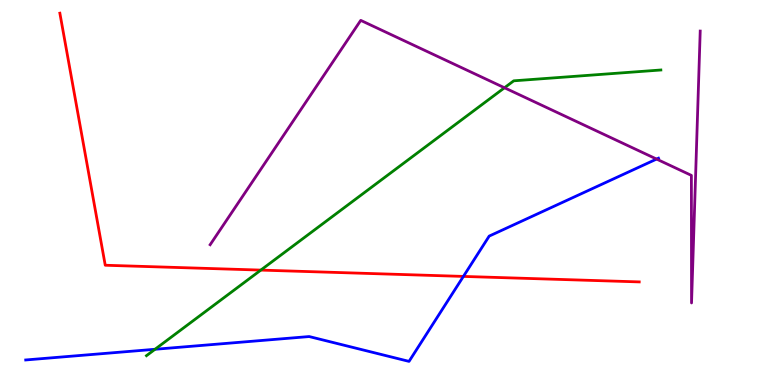[{'lines': ['blue', 'red'], 'intersections': [{'x': 5.98, 'y': 2.82}]}, {'lines': ['green', 'red'], 'intersections': [{'x': 3.37, 'y': 2.98}]}, {'lines': ['purple', 'red'], 'intersections': []}, {'lines': ['blue', 'green'], 'intersections': [{'x': 2.0, 'y': 0.928}]}, {'lines': ['blue', 'purple'], 'intersections': [{'x': 8.47, 'y': 5.87}]}, {'lines': ['green', 'purple'], 'intersections': [{'x': 6.51, 'y': 7.72}]}]